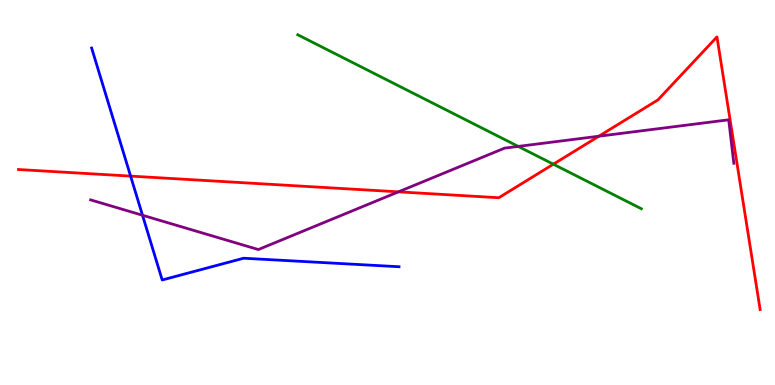[{'lines': ['blue', 'red'], 'intersections': [{'x': 1.69, 'y': 5.43}]}, {'lines': ['green', 'red'], 'intersections': [{'x': 7.14, 'y': 5.74}]}, {'lines': ['purple', 'red'], 'intersections': [{'x': 5.14, 'y': 5.02}, {'x': 7.73, 'y': 6.46}]}, {'lines': ['blue', 'green'], 'intersections': []}, {'lines': ['blue', 'purple'], 'intersections': [{'x': 1.84, 'y': 4.41}]}, {'lines': ['green', 'purple'], 'intersections': [{'x': 6.69, 'y': 6.2}]}]